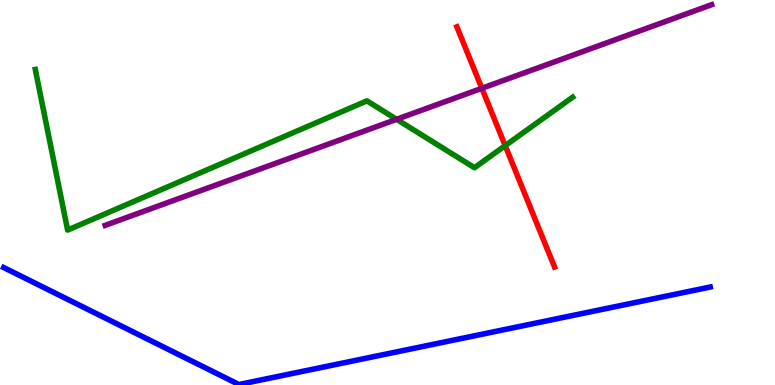[{'lines': ['blue', 'red'], 'intersections': []}, {'lines': ['green', 'red'], 'intersections': [{'x': 6.52, 'y': 6.22}]}, {'lines': ['purple', 'red'], 'intersections': [{'x': 6.22, 'y': 7.71}]}, {'lines': ['blue', 'green'], 'intersections': []}, {'lines': ['blue', 'purple'], 'intersections': []}, {'lines': ['green', 'purple'], 'intersections': [{'x': 5.12, 'y': 6.9}]}]